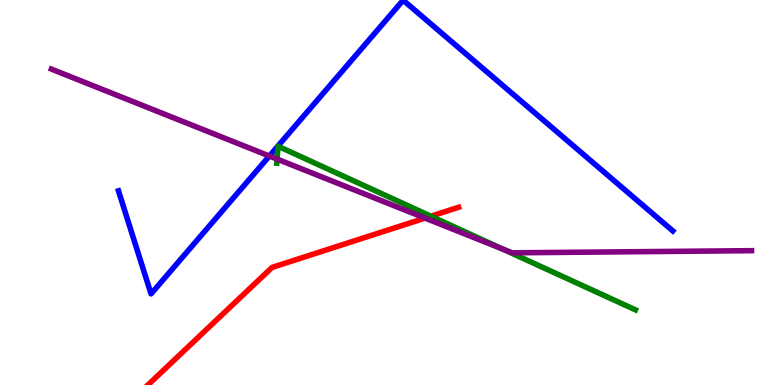[{'lines': ['blue', 'red'], 'intersections': []}, {'lines': ['green', 'red'], 'intersections': [{'x': 5.56, 'y': 4.38}]}, {'lines': ['purple', 'red'], 'intersections': [{'x': 5.48, 'y': 4.34}]}, {'lines': ['blue', 'green'], 'intersections': []}, {'lines': ['blue', 'purple'], 'intersections': [{'x': 3.48, 'y': 5.95}]}, {'lines': ['green', 'purple'], 'intersections': [{'x': 3.58, 'y': 5.87}, {'x': 6.48, 'y': 3.54}]}]